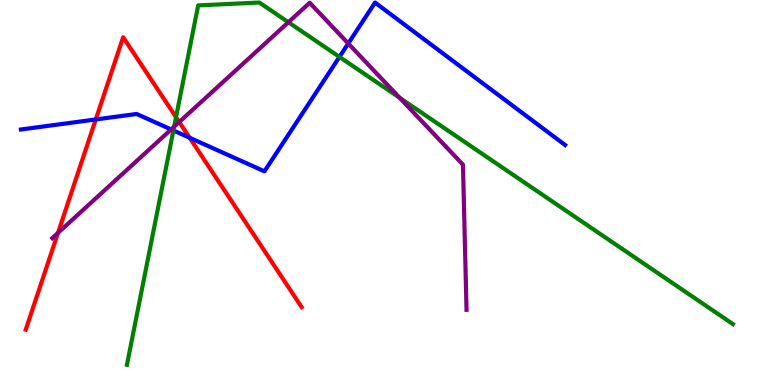[{'lines': ['blue', 'red'], 'intersections': [{'x': 1.24, 'y': 6.9}, {'x': 2.45, 'y': 6.42}]}, {'lines': ['green', 'red'], 'intersections': [{'x': 2.27, 'y': 6.96}]}, {'lines': ['purple', 'red'], 'intersections': [{'x': 0.748, 'y': 3.95}, {'x': 2.31, 'y': 6.83}]}, {'lines': ['blue', 'green'], 'intersections': [{'x': 2.24, 'y': 6.61}, {'x': 4.38, 'y': 8.52}]}, {'lines': ['blue', 'purple'], 'intersections': [{'x': 2.21, 'y': 6.64}, {'x': 4.49, 'y': 8.87}]}, {'lines': ['green', 'purple'], 'intersections': [{'x': 2.25, 'y': 6.71}, {'x': 3.72, 'y': 9.42}, {'x': 5.16, 'y': 7.46}]}]